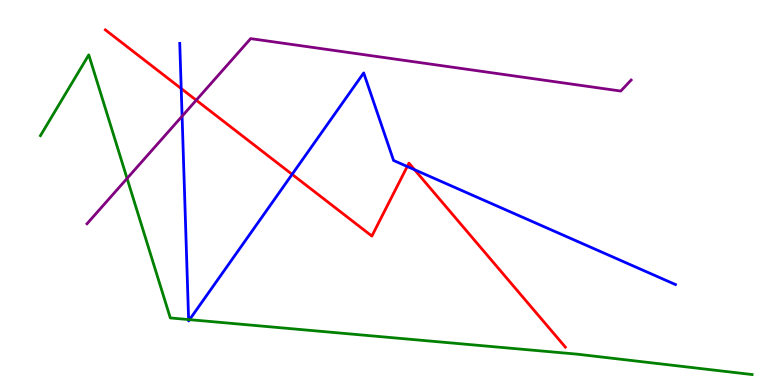[{'lines': ['blue', 'red'], 'intersections': [{'x': 2.34, 'y': 7.7}, {'x': 3.77, 'y': 5.47}, {'x': 5.25, 'y': 5.68}, {'x': 5.35, 'y': 5.59}]}, {'lines': ['green', 'red'], 'intersections': []}, {'lines': ['purple', 'red'], 'intersections': [{'x': 2.53, 'y': 7.4}]}, {'lines': ['blue', 'green'], 'intersections': [{'x': 2.43, 'y': 1.7}, {'x': 2.45, 'y': 1.7}]}, {'lines': ['blue', 'purple'], 'intersections': [{'x': 2.35, 'y': 6.98}]}, {'lines': ['green', 'purple'], 'intersections': [{'x': 1.64, 'y': 5.37}]}]